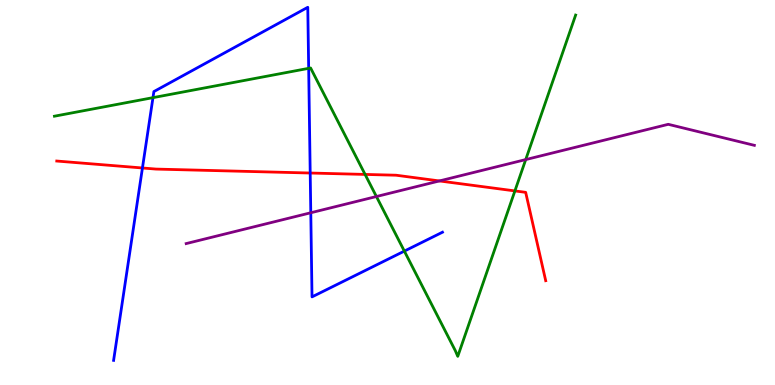[{'lines': ['blue', 'red'], 'intersections': [{'x': 1.84, 'y': 5.64}, {'x': 4.0, 'y': 5.51}]}, {'lines': ['green', 'red'], 'intersections': [{'x': 4.71, 'y': 5.47}, {'x': 6.64, 'y': 5.04}]}, {'lines': ['purple', 'red'], 'intersections': [{'x': 5.67, 'y': 5.3}]}, {'lines': ['blue', 'green'], 'intersections': [{'x': 1.97, 'y': 7.46}, {'x': 3.98, 'y': 8.23}, {'x': 5.22, 'y': 3.48}]}, {'lines': ['blue', 'purple'], 'intersections': [{'x': 4.01, 'y': 4.47}]}, {'lines': ['green', 'purple'], 'intersections': [{'x': 4.86, 'y': 4.9}, {'x': 6.78, 'y': 5.85}]}]